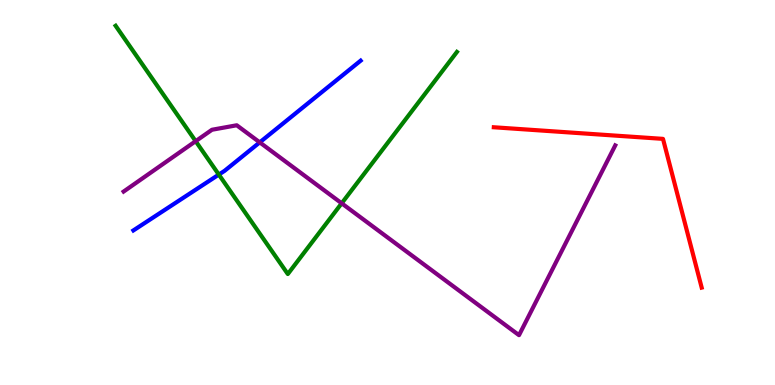[{'lines': ['blue', 'red'], 'intersections': []}, {'lines': ['green', 'red'], 'intersections': []}, {'lines': ['purple', 'red'], 'intersections': []}, {'lines': ['blue', 'green'], 'intersections': [{'x': 2.82, 'y': 5.47}]}, {'lines': ['blue', 'purple'], 'intersections': [{'x': 3.35, 'y': 6.3}]}, {'lines': ['green', 'purple'], 'intersections': [{'x': 2.52, 'y': 6.33}, {'x': 4.41, 'y': 4.72}]}]